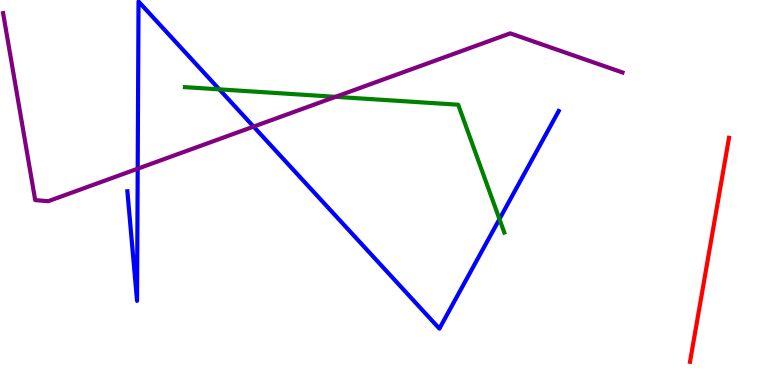[{'lines': ['blue', 'red'], 'intersections': []}, {'lines': ['green', 'red'], 'intersections': []}, {'lines': ['purple', 'red'], 'intersections': []}, {'lines': ['blue', 'green'], 'intersections': [{'x': 2.83, 'y': 7.68}, {'x': 6.44, 'y': 4.31}]}, {'lines': ['blue', 'purple'], 'intersections': [{'x': 1.78, 'y': 5.62}, {'x': 3.27, 'y': 6.71}]}, {'lines': ['green', 'purple'], 'intersections': [{'x': 4.33, 'y': 7.48}]}]